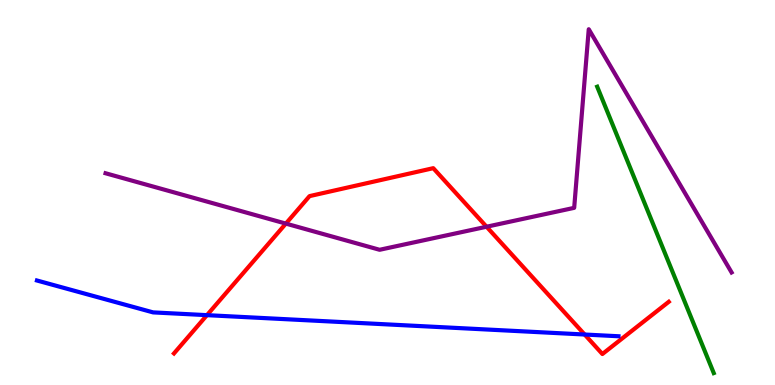[{'lines': ['blue', 'red'], 'intersections': [{'x': 2.67, 'y': 1.81}, {'x': 7.54, 'y': 1.31}]}, {'lines': ['green', 'red'], 'intersections': []}, {'lines': ['purple', 'red'], 'intersections': [{'x': 3.69, 'y': 4.19}, {'x': 6.28, 'y': 4.11}]}, {'lines': ['blue', 'green'], 'intersections': []}, {'lines': ['blue', 'purple'], 'intersections': []}, {'lines': ['green', 'purple'], 'intersections': []}]